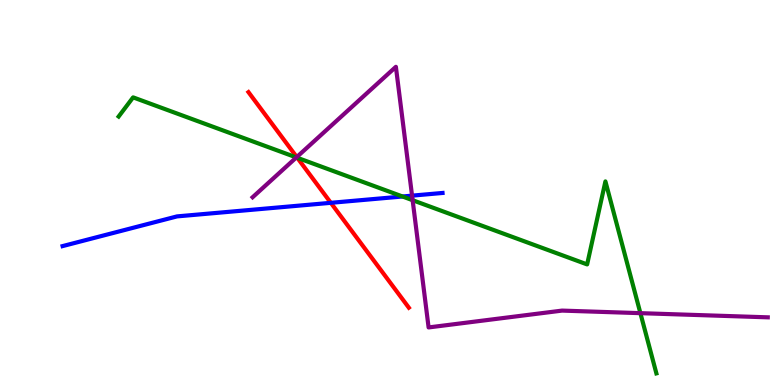[{'lines': ['blue', 'red'], 'intersections': [{'x': 4.27, 'y': 4.73}]}, {'lines': ['green', 'red'], 'intersections': [{'x': 3.84, 'y': 5.9}]}, {'lines': ['purple', 'red'], 'intersections': [{'x': 3.83, 'y': 5.92}]}, {'lines': ['blue', 'green'], 'intersections': [{'x': 5.19, 'y': 4.9}]}, {'lines': ['blue', 'purple'], 'intersections': [{'x': 5.32, 'y': 4.92}]}, {'lines': ['green', 'purple'], 'intersections': [{'x': 3.82, 'y': 5.91}, {'x': 5.32, 'y': 4.8}, {'x': 8.26, 'y': 1.87}]}]